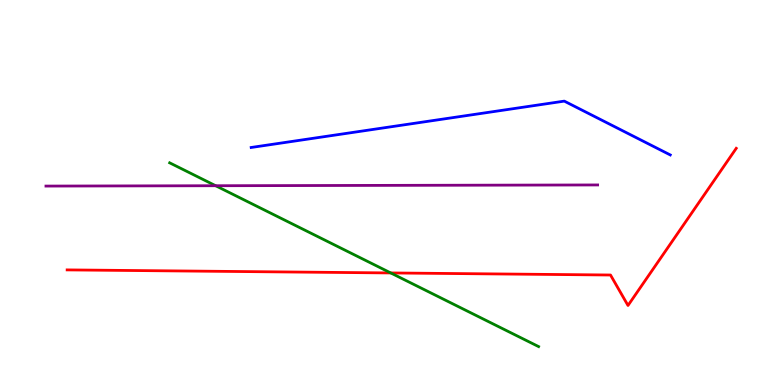[{'lines': ['blue', 'red'], 'intersections': []}, {'lines': ['green', 'red'], 'intersections': [{'x': 5.04, 'y': 2.91}]}, {'lines': ['purple', 'red'], 'intersections': []}, {'lines': ['blue', 'green'], 'intersections': []}, {'lines': ['blue', 'purple'], 'intersections': []}, {'lines': ['green', 'purple'], 'intersections': [{'x': 2.78, 'y': 5.18}]}]